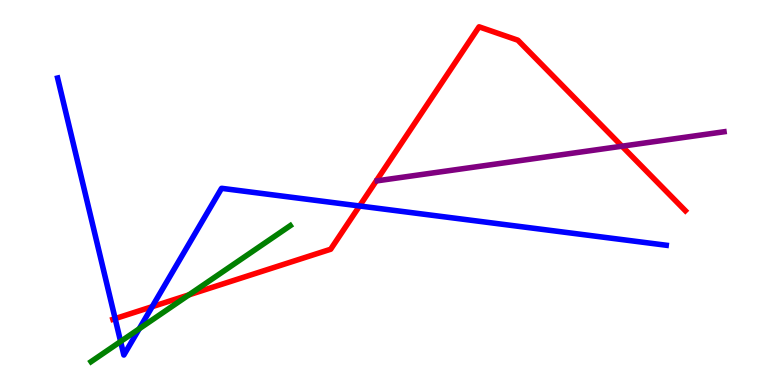[{'lines': ['blue', 'red'], 'intersections': [{'x': 1.49, 'y': 1.72}, {'x': 1.96, 'y': 2.03}, {'x': 4.64, 'y': 4.65}]}, {'lines': ['green', 'red'], 'intersections': [{'x': 2.44, 'y': 2.34}]}, {'lines': ['purple', 'red'], 'intersections': [{'x': 8.03, 'y': 6.2}]}, {'lines': ['blue', 'green'], 'intersections': [{'x': 1.56, 'y': 1.13}, {'x': 1.8, 'y': 1.46}]}, {'lines': ['blue', 'purple'], 'intersections': []}, {'lines': ['green', 'purple'], 'intersections': []}]